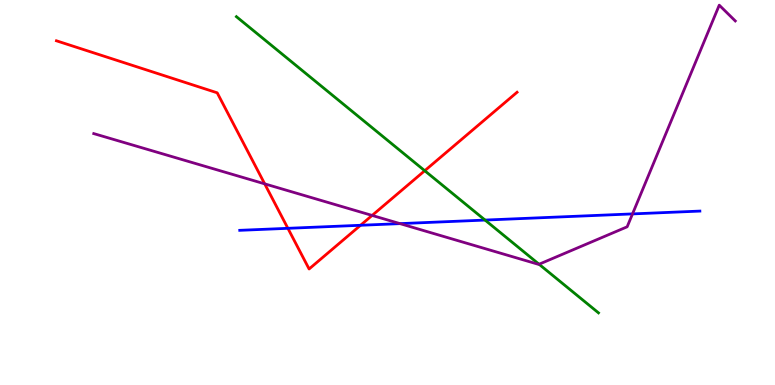[{'lines': ['blue', 'red'], 'intersections': [{'x': 3.71, 'y': 4.07}, {'x': 4.65, 'y': 4.15}]}, {'lines': ['green', 'red'], 'intersections': [{'x': 5.48, 'y': 5.57}]}, {'lines': ['purple', 'red'], 'intersections': [{'x': 3.42, 'y': 5.22}, {'x': 4.8, 'y': 4.4}]}, {'lines': ['blue', 'green'], 'intersections': [{'x': 6.26, 'y': 4.28}]}, {'lines': ['blue', 'purple'], 'intersections': [{'x': 5.16, 'y': 4.19}, {'x': 8.16, 'y': 4.44}]}, {'lines': ['green', 'purple'], 'intersections': [{'x': 6.96, 'y': 3.14}]}]